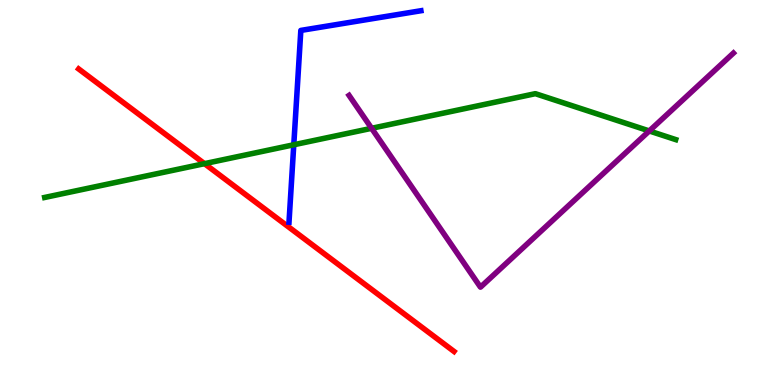[{'lines': ['blue', 'red'], 'intersections': []}, {'lines': ['green', 'red'], 'intersections': [{'x': 2.64, 'y': 5.75}]}, {'lines': ['purple', 'red'], 'intersections': []}, {'lines': ['blue', 'green'], 'intersections': [{'x': 3.79, 'y': 6.24}]}, {'lines': ['blue', 'purple'], 'intersections': []}, {'lines': ['green', 'purple'], 'intersections': [{'x': 4.79, 'y': 6.67}, {'x': 8.38, 'y': 6.6}]}]